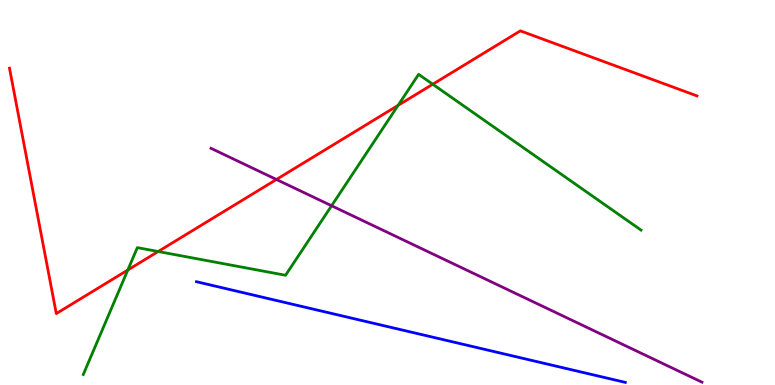[{'lines': ['blue', 'red'], 'intersections': []}, {'lines': ['green', 'red'], 'intersections': [{'x': 1.65, 'y': 2.99}, {'x': 2.04, 'y': 3.47}, {'x': 5.14, 'y': 7.26}, {'x': 5.58, 'y': 7.81}]}, {'lines': ['purple', 'red'], 'intersections': [{'x': 3.57, 'y': 5.34}]}, {'lines': ['blue', 'green'], 'intersections': []}, {'lines': ['blue', 'purple'], 'intersections': []}, {'lines': ['green', 'purple'], 'intersections': [{'x': 4.28, 'y': 4.66}]}]